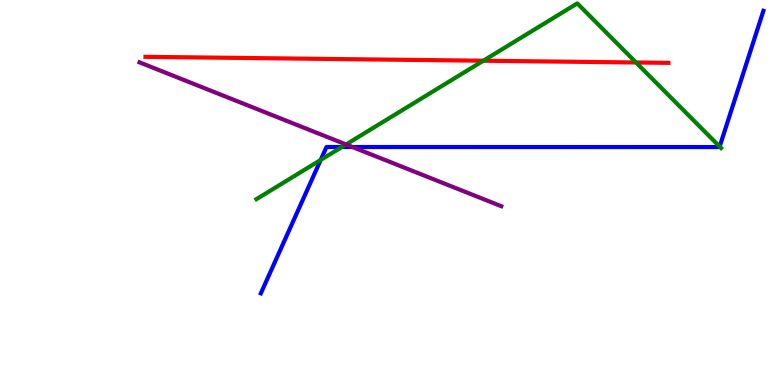[{'lines': ['blue', 'red'], 'intersections': []}, {'lines': ['green', 'red'], 'intersections': [{'x': 6.24, 'y': 8.42}, {'x': 8.21, 'y': 8.38}]}, {'lines': ['purple', 'red'], 'intersections': []}, {'lines': ['blue', 'green'], 'intersections': [{'x': 4.14, 'y': 5.85}, {'x': 4.41, 'y': 6.18}, {'x': 9.29, 'y': 6.19}]}, {'lines': ['blue', 'purple'], 'intersections': [{'x': 4.55, 'y': 6.18}]}, {'lines': ['green', 'purple'], 'intersections': [{'x': 4.47, 'y': 6.25}]}]